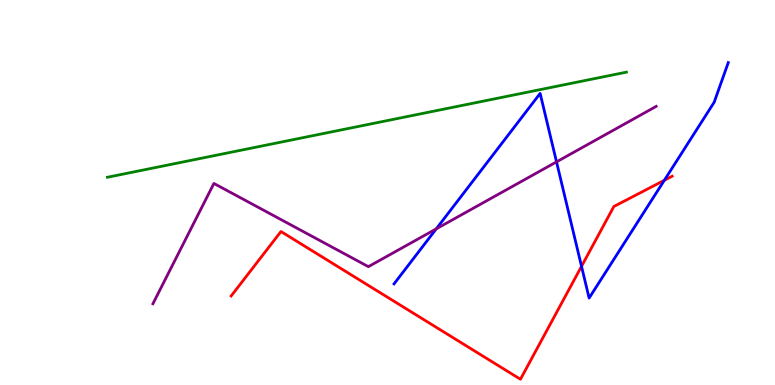[{'lines': ['blue', 'red'], 'intersections': [{'x': 7.5, 'y': 3.08}, {'x': 8.57, 'y': 5.32}]}, {'lines': ['green', 'red'], 'intersections': []}, {'lines': ['purple', 'red'], 'intersections': []}, {'lines': ['blue', 'green'], 'intersections': []}, {'lines': ['blue', 'purple'], 'intersections': [{'x': 5.63, 'y': 4.06}, {'x': 7.18, 'y': 5.8}]}, {'lines': ['green', 'purple'], 'intersections': []}]